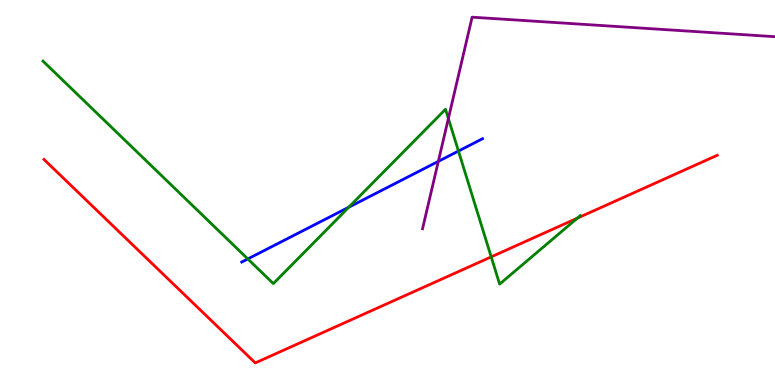[{'lines': ['blue', 'red'], 'intersections': []}, {'lines': ['green', 'red'], 'intersections': [{'x': 6.34, 'y': 3.33}, {'x': 7.45, 'y': 4.33}]}, {'lines': ['purple', 'red'], 'intersections': []}, {'lines': ['blue', 'green'], 'intersections': [{'x': 3.2, 'y': 3.27}, {'x': 4.5, 'y': 4.62}, {'x': 5.92, 'y': 6.08}]}, {'lines': ['blue', 'purple'], 'intersections': [{'x': 5.66, 'y': 5.81}]}, {'lines': ['green', 'purple'], 'intersections': [{'x': 5.79, 'y': 6.92}]}]